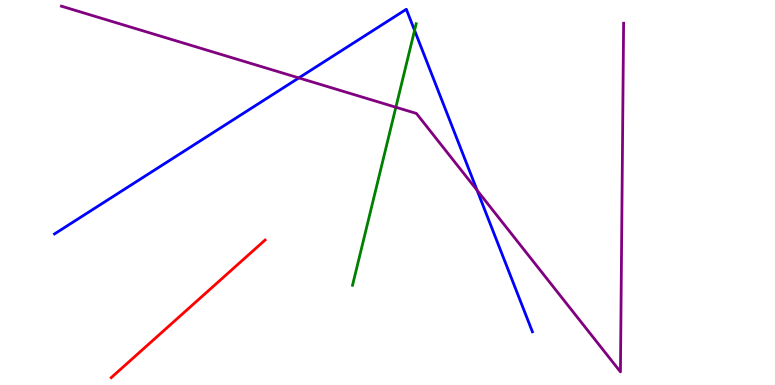[{'lines': ['blue', 'red'], 'intersections': []}, {'lines': ['green', 'red'], 'intersections': []}, {'lines': ['purple', 'red'], 'intersections': []}, {'lines': ['blue', 'green'], 'intersections': [{'x': 5.35, 'y': 9.21}]}, {'lines': ['blue', 'purple'], 'intersections': [{'x': 3.86, 'y': 7.98}, {'x': 6.16, 'y': 5.06}]}, {'lines': ['green', 'purple'], 'intersections': [{'x': 5.11, 'y': 7.21}]}]